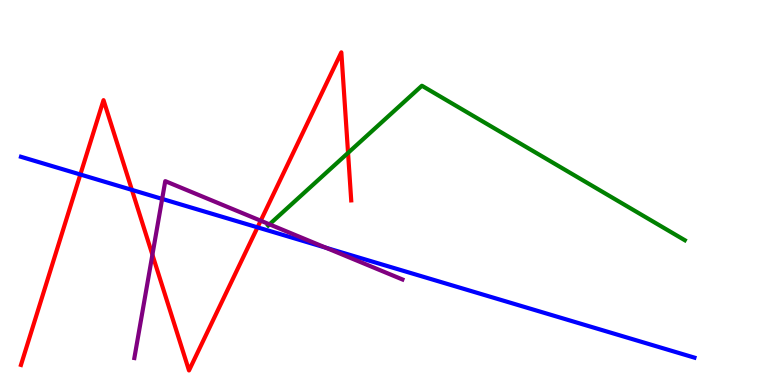[{'lines': ['blue', 'red'], 'intersections': [{'x': 1.04, 'y': 5.47}, {'x': 1.7, 'y': 5.07}, {'x': 3.32, 'y': 4.1}]}, {'lines': ['green', 'red'], 'intersections': [{'x': 4.49, 'y': 6.03}]}, {'lines': ['purple', 'red'], 'intersections': [{'x': 1.97, 'y': 3.38}, {'x': 3.36, 'y': 4.27}]}, {'lines': ['blue', 'green'], 'intersections': []}, {'lines': ['blue', 'purple'], 'intersections': [{'x': 2.09, 'y': 4.83}, {'x': 4.2, 'y': 3.57}]}, {'lines': ['green', 'purple'], 'intersections': [{'x': 3.48, 'y': 4.17}]}]